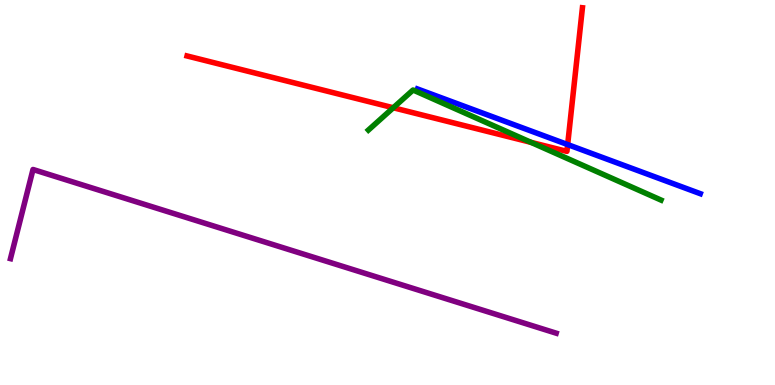[{'lines': ['blue', 'red'], 'intersections': [{'x': 7.32, 'y': 6.24}]}, {'lines': ['green', 'red'], 'intersections': [{'x': 5.07, 'y': 7.2}, {'x': 6.85, 'y': 6.3}]}, {'lines': ['purple', 'red'], 'intersections': []}, {'lines': ['blue', 'green'], 'intersections': []}, {'lines': ['blue', 'purple'], 'intersections': []}, {'lines': ['green', 'purple'], 'intersections': []}]